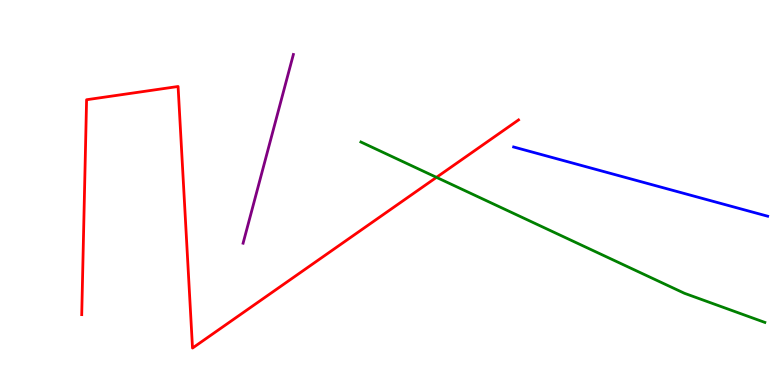[{'lines': ['blue', 'red'], 'intersections': []}, {'lines': ['green', 'red'], 'intersections': [{'x': 5.63, 'y': 5.39}]}, {'lines': ['purple', 'red'], 'intersections': []}, {'lines': ['blue', 'green'], 'intersections': []}, {'lines': ['blue', 'purple'], 'intersections': []}, {'lines': ['green', 'purple'], 'intersections': []}]